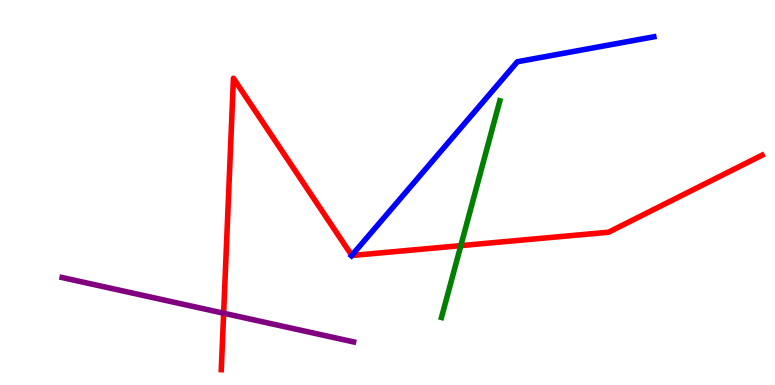[{'lines': ['blue', 'red'], 'intersections': [{'x': 4.54, 'y': 3.37}]}, {'lines': ['green', 'red'], 'intersections': [{'x': 5.95, 'y': 3.62}]}, {'lines': ['purple', 'red'], 'intersections': [{'x': 2.89, 'y': 1.86}]}, {'lines': ['blue', 'green'], 'intersections': []}, {'lines': ['blue', 'purple'], 'intersections': []}, {'lines': ['green', 'purple'], 'intersections': []}]